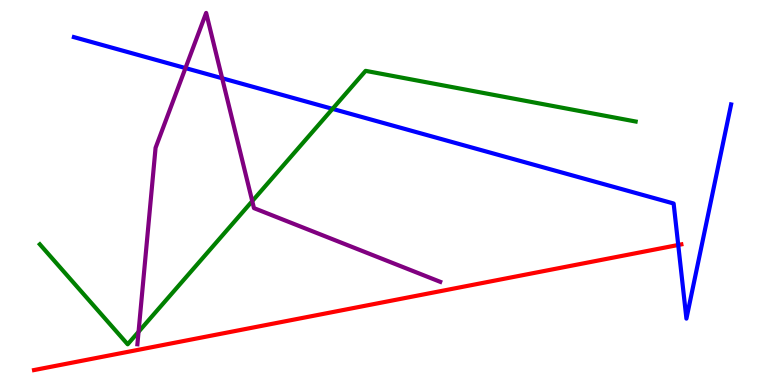[{'lines': ['blue', 'red'], 'intersections': [{'x': 8.75, 'y': 3.64}]}, {'lines': ['green', 'red'], 'intersections': []}, {'lines': ['purple', 'red'], 'intersections': []}, {'lines': ['blue', 'green'], 'intersections': [{'x': 4.29, 'y': 7.17}]}, {'lines': ['blue', 'purple'], 'intersections': [{'x': 2.39, 'y': 8.23}, {'x': 2.87, 'y': 7.97}]}, {'lines': ['green', 'purple'], 'intersections': [{'x': 1.79, 'y': 1.38}, {'x': 3.25, 'y': 4.78}]}]